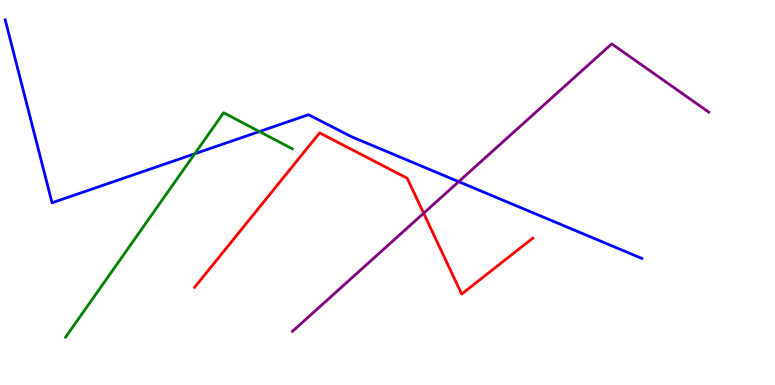[{'lines': ['blue', 'red'], 'intersections': []}, {'lines': ['green', 'red'], 'intersections': []}, {'lines': ['purple', 'red'], 'intersections': [{'x': 5.47, 'y': 4.46}]}, {'lines': ['blue', 'green'], 'intersections': [{'x': 2.51, 'y': 6.01}, {'x': 3.35, 'y': 6.58}]}, {'lines': ['blue', 'purple'], 'intersections': [{'x': 5.92, 'y': 5.28}]}, {'lines': ['green', 'purple'], 'intersections': []}]